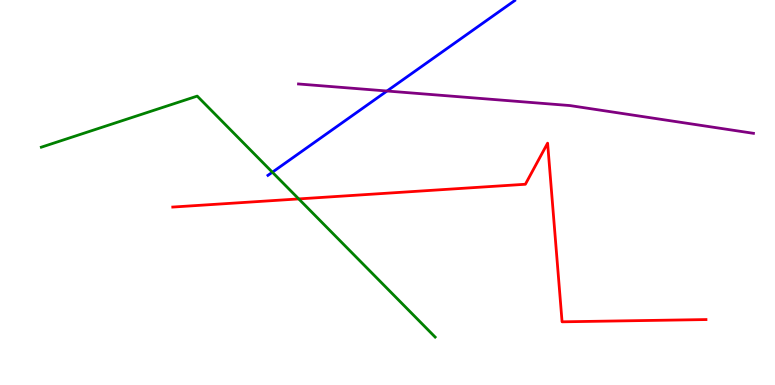[{'lines': ['blue', 'red'], 'intersections': []}, {'lines': ['green', 'red'], 'intersections': [{'x': 3.85, 'y': 4.83}]}, {'lines': ['purple', 'red'], 'intersections': []}, {'lines': ['blue', 'green'], 'intersections': [{'x': 3.51, 'y': 5.53}]}, {'lines': ['blue', 'purple'], 'intersections': [{'x': 4.99, 'y': 7.64}]}, {'lines': ['green', 'purple'], 'intersections': []}]